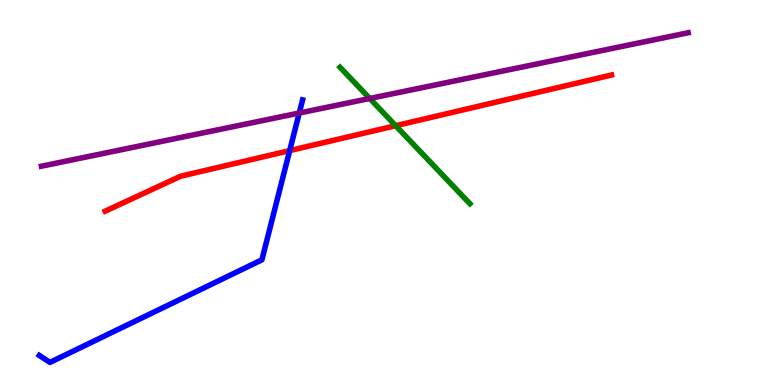[{'lines': ['blue', 'red'], 'intersections': [{'x': 3.74, 'y': 6.09}]}, {'lines': ['green', 'red'], 'intersections': [{'x': 5.11, 'y': 6.73}]}, {'lines': ['purple', 'red'], 'intersections': []}, {'lines': ['blue', 'green'], 'intersections': []}, {'lines': ['blue', 'purple'], 'intersections': [{'x': 3.86, 'y': 7.06}]}, {'lines': ['green', 'purple'], 'intersections': [{'x': 4.77, 'y': 7.44}]}]